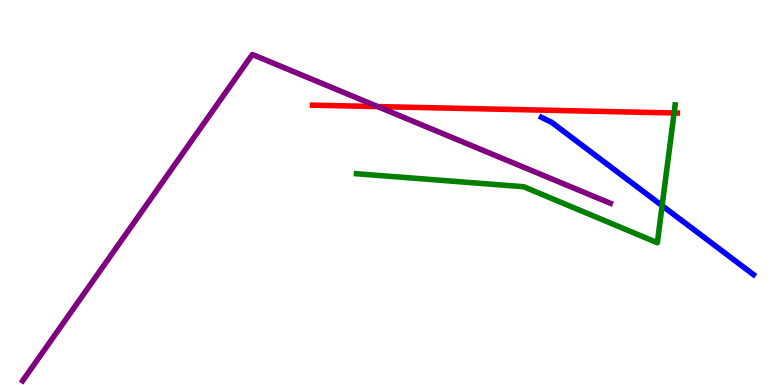[{'lines': ['blue', 'red'], 'intersections': []}, {'lines': ['green', 'red'], 'intersections': [{'x': 8.7, 'y': 7.07}]}, {'lines': ['purple', 'red'], 'intersections': [{'x': 4.87, 'y': 7.23}]}, {'lines': ['blue', 'green'], 'intersections': [{'x': 8.54, 'y': 4.66}]}, {'lines': ['blue', 'purple'], 'intersections': []}, {'lines': ['green', 'purple'], 'intersections': []}]